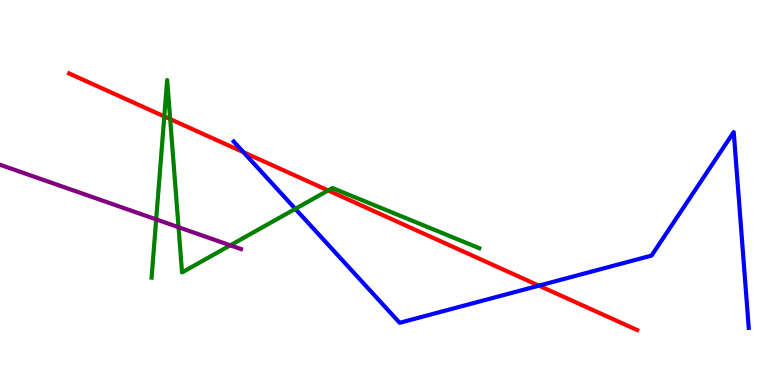[{'lines': ['blue', 'red'], 'intersections': [{'x': 3.14, 'y': 6.05}, {'x': 6.95, 'y': 2.58}]}, {'lines': ['green', 'red'], 'intersections': [{'x': 2.12, 'y': 6.98}, {'x': 2.2, 'y': 6.91}, {'x': 4.23, 'y': 5.05}]}, {'lines': ['purple', 'red'], 'intersections': []}, {'lines': ['blue', 'green'], 'intersections': [{'x': 3.81, 'y': 4.58}]}, {'lines': ['blue', 'purple'], 'intersections': []}, {'lines': ['green', 'purple'], 'intersections': [{'x': 2.02, 'y': 4.3}, {'x': 2.3, 'y': 4.1}, {'x': 2.97, 'y': 3.63}]}]